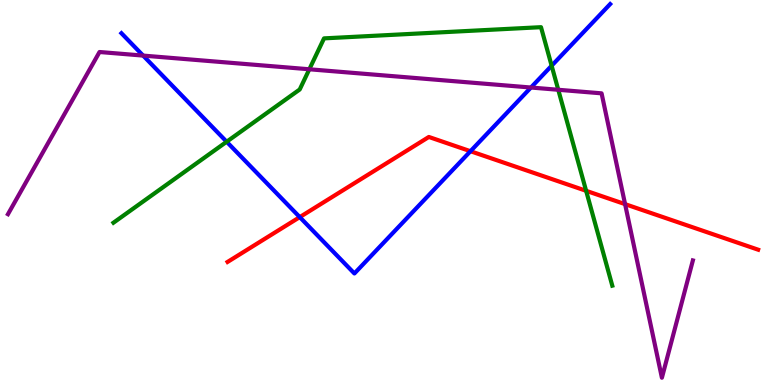[{'lines': ['blue', 'red'], 'intersections': [{'x': 3.87, 'y': 4.36}, {'x': 6.07, 'y': 6.07}]}, {'lines': ['green', 'red'], 'intersections': [{'x': 7.56, 'y': 5.04}]}, {'lines': ['purple', 'red'], 'intersections': [{'x': 8.07, 'y': 4.7}]}, {'lines': ['blue', 'green'], 'intersections': [{'x': 2.92, 'y': 6.32}, {'x': 7.12, 'y': 8.29}]}, {'lines': ['blue', 'purple'], 'intersections': [{'x': 1.85, 'y': 8.56}, {'x': 6.85, 'y': 7.73}]}, {'lines': ['green', 'purple'], 'intersections': [{'x': 3.99, 'y': 8.2}, {'x': 7.2, 'y': 7.67}]}]